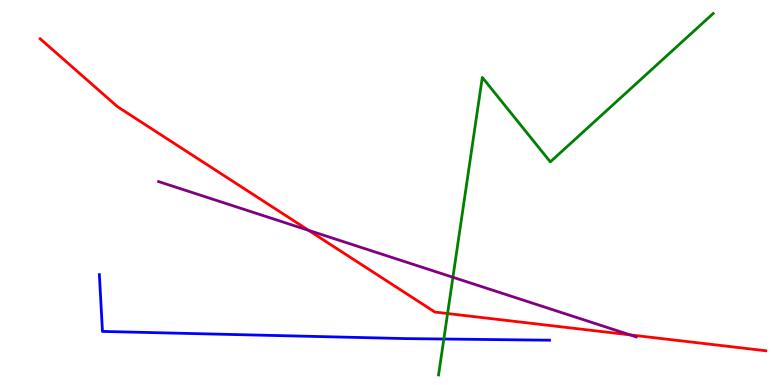[{'lines': ['blue', 'red'], 'intersections': []}, {'lines': ['green', 'red'], 'intersections': [{'x': 5.78, 'y': 1.86}]}, {'lines': ['purple', 'red'], 'intersections': [{'x': 3.98, 'y': 4.02}, {'x': 8.13, 'y': 1.3}]}, {'lines': ['blue', 'green'], 'intersections': [{'x': 5.73, 'y': 1.19}]}, {'lines': ['blue', 'purple'], 'intersections': []}, {'lines': ['green', 'purple'], 'intersections': [{'x': 5.84, 'y': 2.8}]}]